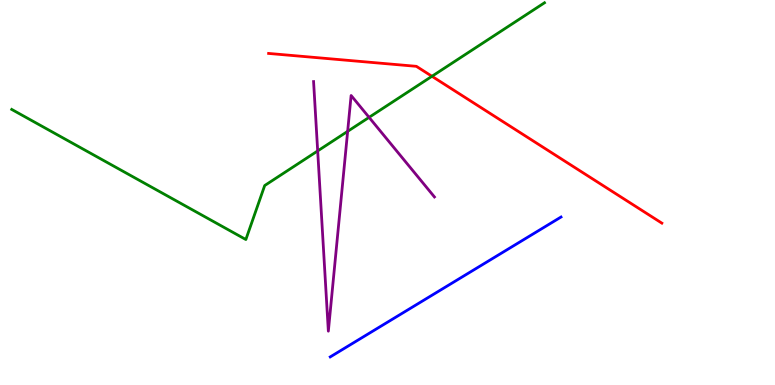[{'lines': ['blue', 'red'], 'intersections': []}, {'lines': ['green', 'red'], 'intersections': [{'x': 5.57, 'y': 8.02}]}, {'lines': ['purple', 'red'], 'intersections': []}, {'lines': ['blue', 'green'], 'intersections': []}, {'lines': ['blue', 'purple'], 'intersections': []}, {'lines': ['green', 'purple'], 'intersections': [{'x': 4.1, 'y': 6.08}, {'x': 4.49, 'y': 6.59}, {'x': 4.76, 'y': 6.95}]}]